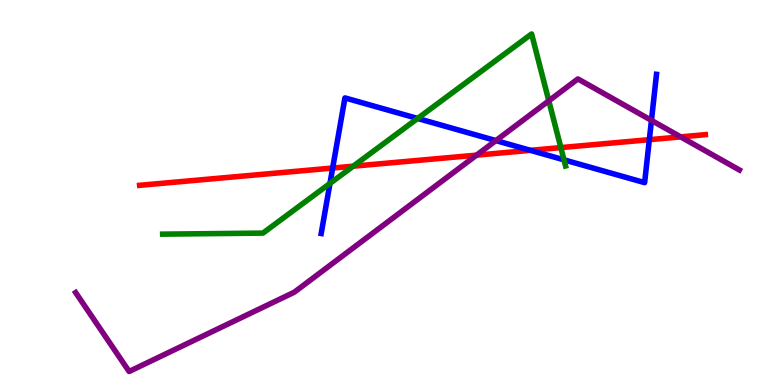[{'lines': ['blue', 'red'], 'intersections': [{'x': 4.29, 'y': 5.64}, {'x': 6.84, 'y': 6.1}, {'x': 8.38, 'y': 6.37}]}, {'lines': ['green', 'red'], 'intersections': [{'x': 4.56, 'y': 5.68}, {'x': 7.24, 'y': 6.17}]}, {'lines': ['purple', 'red'], 'intersections': [{'x': 6.15, 'y': 5.97}, {'x': 8.78, 'y': 6.44}]}, {'lines': ['blue', 'green'], 'intersections': [{'x': 4.26, 'y': 5.24}, {'x': 5.39, 'y': 6.92}, {'x': 7.28, 'y': 5.85}]}, {'lines': ['blue', 'purple'], 'intersections': [{'x': 6.4, 'y': 6.35}, {'x': 8.41, 'y': 6.87}]}, {'lines': ['green', 'purple'], 'intersections': [{'x': 7.08, 'y': 7.38}]}]